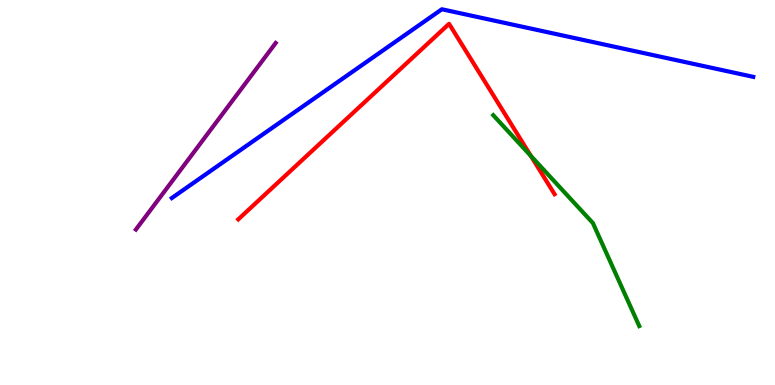[{'lines': ['blue', 'red'], 'intersections': []}, {'lines': ['green', 'red'], 'intersections': [{'x': 6.85, 'y': 5.95}]}, {'lines': ['purple', 'red'], 'intersections': []}, {'lines': ['blue', 'green'], 'intersections': []}, {'lines': ['blue', 'purple'], 'intersections': []}, {'lines': ['green', 'purple'], 'intersections': []}]